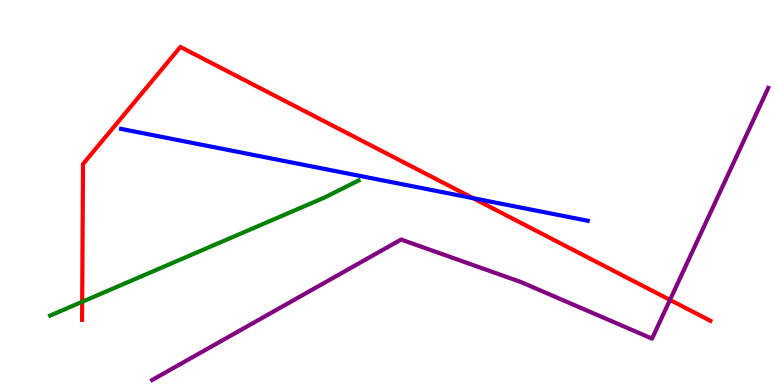[{'lines': ['blue', 'red'], 'intersections': [{'x': 6.1, 'y': 4.85}]}, {'lines': ['green', 'red'], 'intersections': [{'x': 1.06, 'y': 2.16}]}, {'lines': ['purple', 'red'], 'intersections': [{'x': 8.64, 'y': 2.21}]}, {'lines': ['blue', 'green'], 'intersections': []}, {'lines': ['blue', 'purple'], 'intersections': []}, {'lines': ['green', 'purple'], 'intersections': []}]